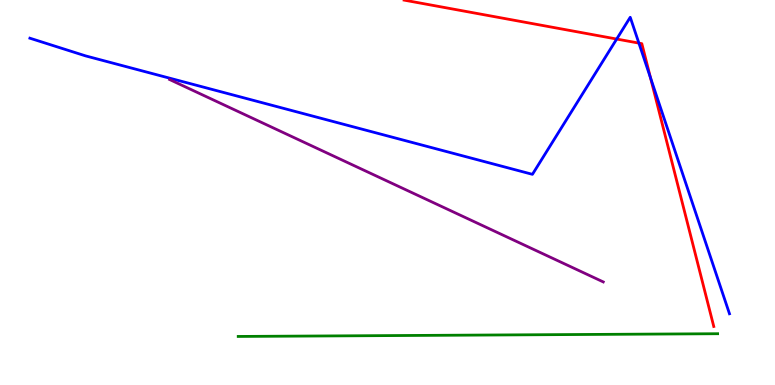[{'lines': ['blue', 'red'], 'intersections': [{'x': 7.96, 'y': 8.99}, {'x': 8.24, 'y': 8.88}, {'x': 8.39, 'y': 7.98}]}, {'lines': ['green', 'red'], 'intersections': []}, {'lines': ['purple', 'red'], 'intersections': []}, {'lines': ['blue', 'green'], 'intersections': []}, {'lines': ['blue', 'purple'], 'intersections': []}, {'lines': ['green', 'purple'], 'intersections': []}]